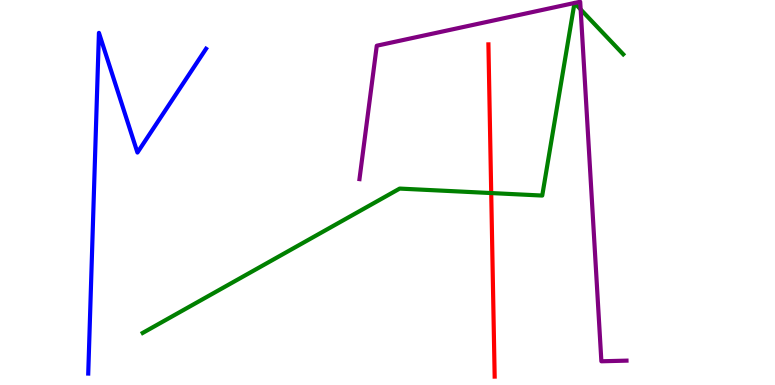[{'lines': ['blue', 'red'], 'intersections': []}, {'lines': ['green', 'red'], 'intersections': [{'x': 6.34, 'y': 4.99}]}, {'lines': ['purple', 'red'], 'intersections': []}, {'lines': ['blue', 'green'], 'intersections': []}, {'lines': ['blue', 'purple'], 'intersections': []}, {'lines': ['green', 'purple'], 'intersections': [{'x': 7.41, 'y': 9.92}, {'x': 7.41, 'y': 9.92}, {'x': 7.49, 'y': 9.76}]}]